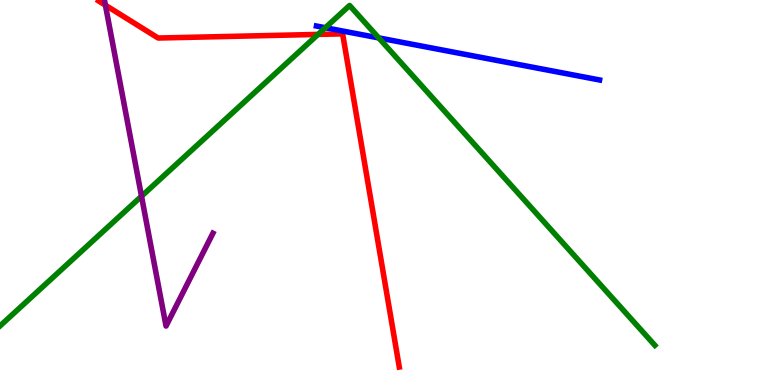[{'lines': ['blue', 'red'], 'intersections': []}, {'lines': ['green', 'red'], 'intersections': [{'x': 4.1, 'y': 9.11}]}, {'lines': ['purple', 'red'], 'intersections': [{'x': 1.36, 'y': 9.86}]}, {'lines': ['blue', 'green'], 'intersections': [{'x': 4.2, 'y': 9.28}, {'x': 4.89, 'y': 9.02}]}, {'lines': ['blue', 'purple'], 'intersections': []}, {'lines': ['green', 'purple'], 'intersections': [{'x': 1.83, 'y': 4.9}]}]